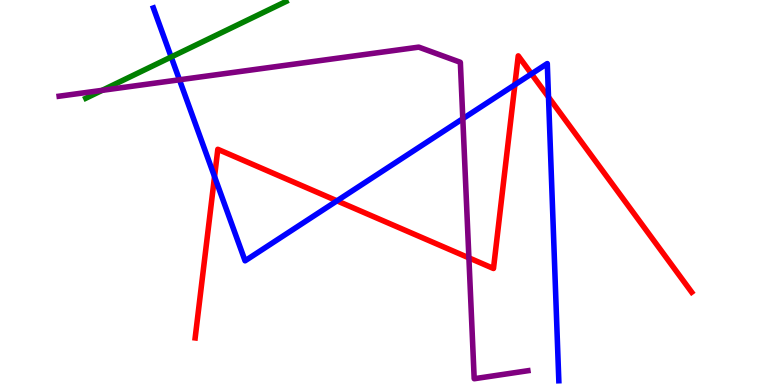[{'lines': ['blue', 'red'], 'intersections': [{'x': 2.77, 'y': 5.41}, {'x': 4.35, 'y': 4.78}, {'x': 6.64, 'y': 7.8}, {'x': 6.86, 'y': 8.08}, {'x': 7.08, 'y': 7.48}]}, {'lines': ['green', 'red'], 'intersections': []}, {'lines': ['purple', 'red'], 'intersections': [{'x': 6.05, 'y': 3.3}]}, {'lines': ['blue', 'green'], 'intersections': [{'x': 2.21, 'y': 8.52}]}, {'lines': ['blue', 'purple'], 'intersections': [{'x': 2.32, 'y': 7.93}, {'x': 5.97, 'y': 6.92}]}, {'lines': ['green', 'purple'], 'intersections': [{'x': 1.32, 'y': 7.65}]}]